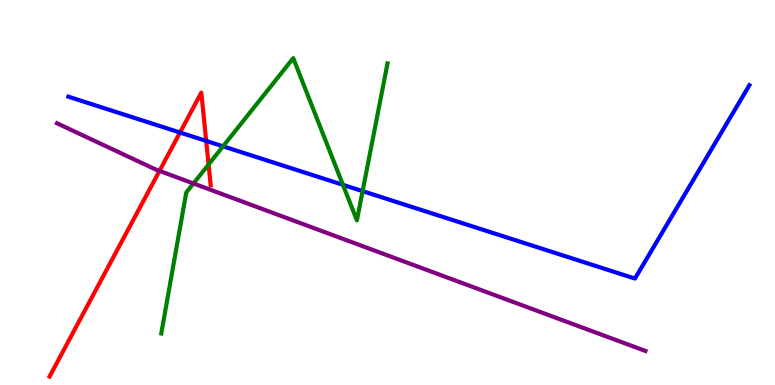[{'lines': ['blue', 'red'], 'intersections': [{'x': 2.32, 'y': 6.56}, {'x': 2.66, 'y': 6.34}]}, {'lines': ['green', 'red'], 'intersections': [{'x': 2.69, 'y': 5.73}]}, {'lines': ['purple', 'red'], 'intersections': [{'x': 2.06, 'y': 5.56}]}, {'lines': ['blue', 'green'], 'intersections': [{'x': 2.88, 'y': 6.2}, {'x': 4.43, 'y': 5.2}, {'x': 4.68, 'y': 5.04}]}, {'lines': ['blue', 'purple'], 'intersections': []}, {'lines': ['green', 'purple'], 'intersections': [{'x': 2.5, 'y': 5.23}]}]